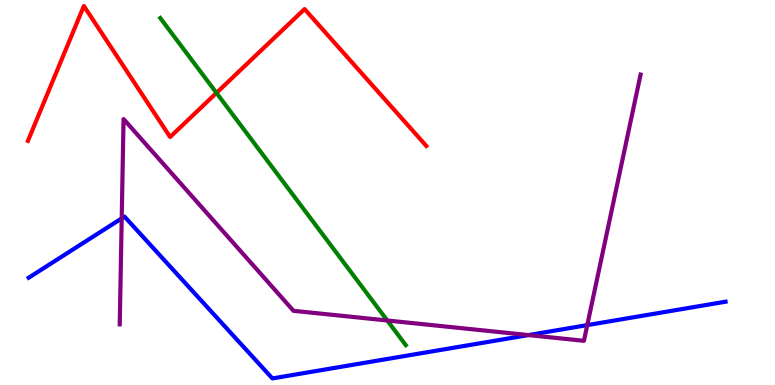[{'lines': ['blue', 'red'], 'intersections': []}, {'lines': ['green', 'red'], 'intersections': [{'x': 2.79, 'y': 7.59}]}, {'lines': ['purple', 'red'], 'intersections': []}, {'lines': ['blue', 'green'], 'intersections': []}, {'lines': ['blue', 'purple'], 'intersections': [{'x': 1.57, 'y': 4.33}, {'x': 6.82, 'y': 1.3}, {'x': 7.58, 'y': 1.56}]}, {'lines': ['green', 'purple'], 'intersections': [{'x': 5.0, 'y': 1.68}]}]